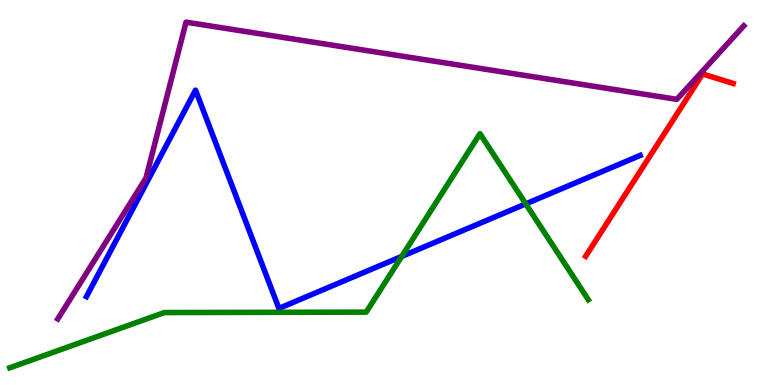[{'lines': ['blue', 'red'], 'intersections': []}, {'lines': ['green', 'red'], 'intersections': []}, {'lines': ['purple', 'red'], 'intersections': []}, {'lines': ['blue', 'green'], 'intersections': [{'x': 5.18, 'y': 3.34}, {'x': 6.78, 'y': 4.7}]}, {'lines': ['blue', 'purple'], 'intersections': []}, {'lines': ['green', 'purple'], 'intersections': []}]